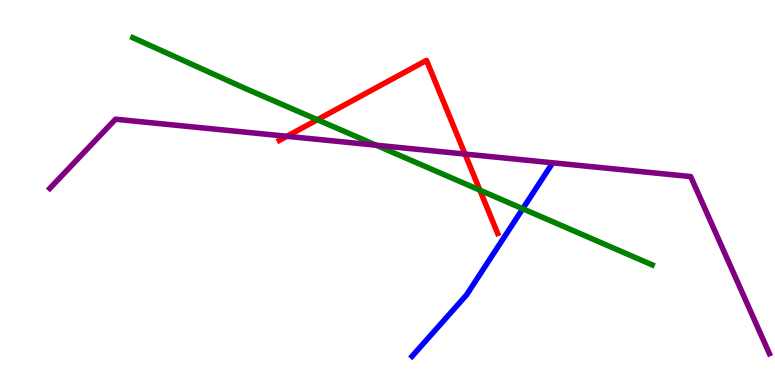[{'lines': ['blue', 'red'], 'intersections': []}, {'lines': ['green', 'red'], 'intersections': [{'x': 4.1, 'y': 6.89}, {'x': 6.19, 'y': 5.06}]}, {'lines': ['purple', 'red'], 'intersections': [{'x': 3.7, 'y': 6.46}, {'x': 6.0, 'y': 6.0}]}, {'lines': ['blue', 'green'], 'intersections': [{'x': 6.75, 'y': 4.58}]}, {'lines': ['blue', 'purple'], 'intersections': []}, {'lines': ['green', 'purple'], 'intersections': [{'x': 4.85, 'y': 6.23}]}]